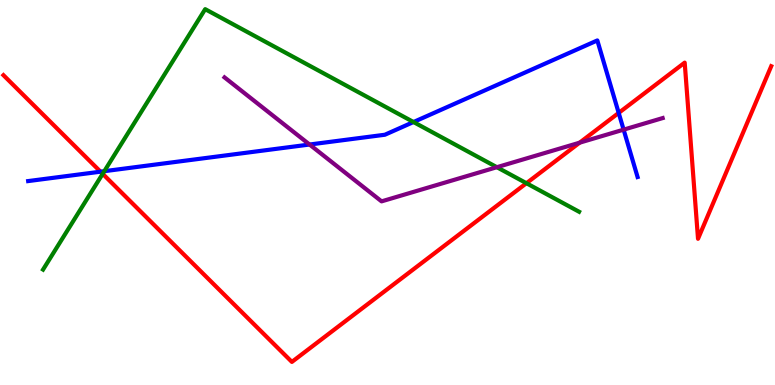[{'lines': ['blue', 'red'], 'intersections': [{'x': 1.3, 'y': 5.54}, {'x': 7.98, 'y': 7.07}]}, {'lines': ['green', 'red'], 'intersections': [{'x': 1.32, 'y': 5.48}, {'x': 6.79, 'y': 5.24}]}, {'lines': ['purple', 'red'], 'intersections': [{'x': 7.48, 'y': 6.29}]}, {'lines': ['blue', 'green'], 'intersections': [{'x': 1.35, 'y': 5.55}, {'x': 5.34, 'y': 6.83}]}, {'lines': ['blue', 'purple'], 'intersections': [{'x': 3.99, 'y': 6.25}, {'x': 8.05, 'y': 6.63}]}, {'lines': ['green', 'purple'], 'intersections': [{'x': 6.41, 'y': 5.66}]}]